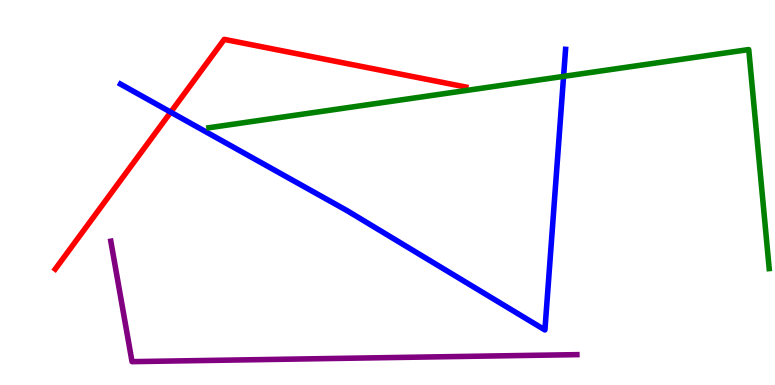[{'lines': ['blue', 'red'], 'intersections': [{'x': 2.2, 'y': 7.09}]}, {'lines': ['green', 'red'], 'intersections': []}, {'lines': ['purple', 'red'], 'intersections': []}, {'lines': ['blue', 'green'], 'intersections': [{'x': 7.27, 'y': 8.02}]}, {'lines': ['blue', 'purple'], 'intersections': []}, {'lines': ['green', 'purple'], 'intersections': []}]